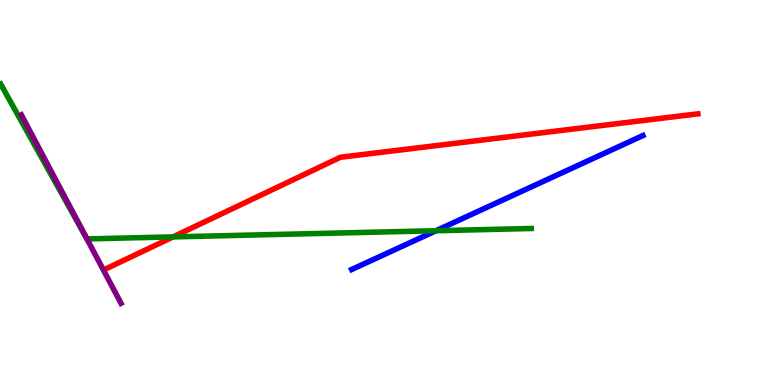[{'lines': ['blue', 'red'], 'intersections': []}, {'lines': ['green', 'red'], 'intersections': [{'x': 2.23, 'y': 3.85}]}, {'lines': ['purple', 'red'], 'intersections': []}, {'lines': ['blue', 'green'], 'intersections': [{'x': 5.63, 'y': 4.01}]}, {'lines': ['blue', 'purple'], 'intersections': []}, {'lines': ['green', 'purple'], 'intersections': [{'x': 1.12, 'y': 3.79}]}]